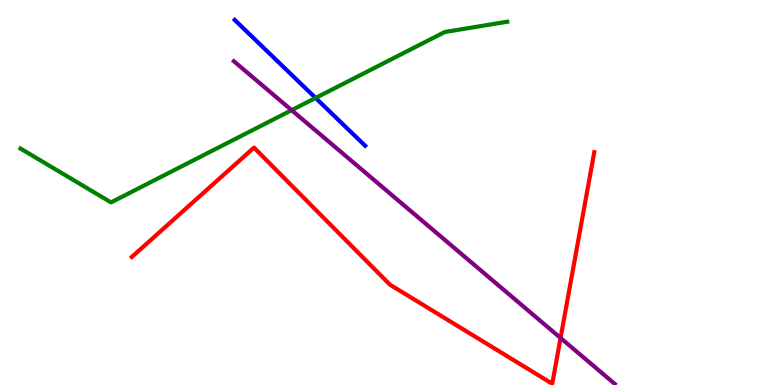[{'lines': ['blue', 'red'], 'intersections': []}, {'lines': ['green', 'red'], 'intersections': []}, {'lines': ['purple', 'red'], 'intersections': [{'x': 7.23, 'y': 1.22}]}, {'lines': ['blue', 'green'], 'intersections': [{'x': 4.07, 'y': 7.46}]}, {'lines': ['blue', 'purple'], 'intersections': []}, {'lines': ['green', 'purple'], 'intersections': [{'x': 3.76, 'y': 7.14}]}]